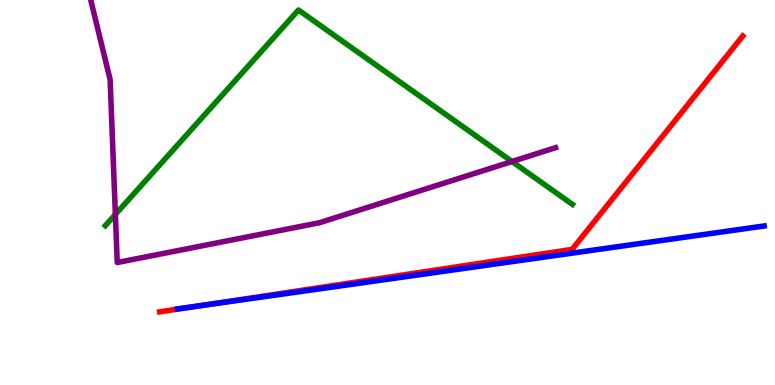[{'lines': ['blue', 'red'], 'intersections': [{'x': 2.56, 'y': 2.05}]}, {'lines': ['green', 'red'], 'intersections': []}, {'lines': ['purple', 'red'], 'intersections': []}, {'lines': ['blue', 'green'], 'intersections': []}, {'lines': ['blue', 'purple'], 'intersections': []}, {'lines': ['green', 'purple'], 'intersections': [{'x': 1.49, 'y': 4.43}, {'x': 6.61, 'y': 5.8}]}]